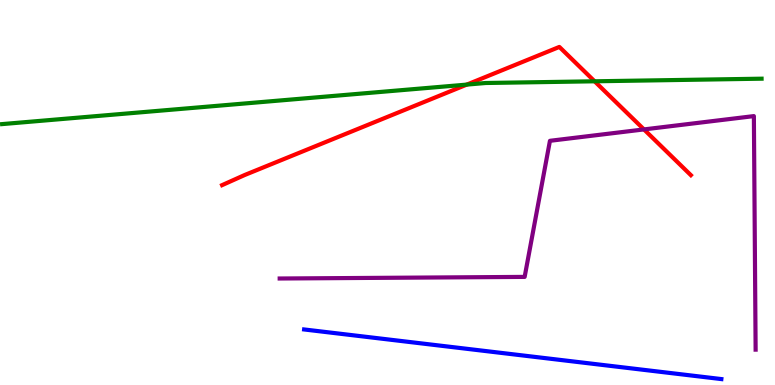[{'lines': ['blue', 'red'], 'intersections': []}, {'lines': ['green', 'red'], 'intersections': [{'x': 6.02, 'y': 7.8}, {'x': 7.67, 'y': 7.89}]}, {'lines': ['purple', 'red'], 'intersections': [{'x': 8.31, 'y': 6.64}]}, {'lines': ['blue', 'green'], 'intersections': []}, {'lines': ['blue', 'purple'], 'intersections': []}, {'lines': ['green', 'purple'], 'intersections': []}]